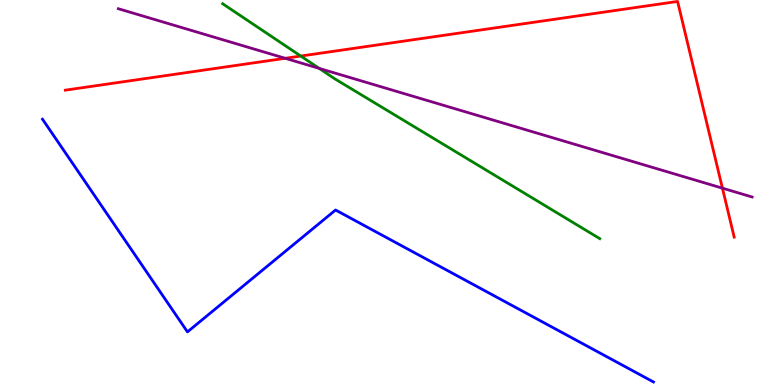[{'lines': ['blue', 'red'], 'intersections': []}, {'lines': ['green', 'red'], 'intersections': [{'x': 3.88, 'y': 8.54}]}, {'lines': ['purple', 'red'], 'intersections': [{'x': 3.68, 'y': 8.49}, {'x': 9.32, 'y': 5.11}]}, {'lines': ['blue', 'green'], 'intersections': []}, {'lines': ['blue', 'purple'], 'intersections': []}, {'lines': ['green', 'purple'], 'intersections': [{'x': 4.12, 'y': 8.22}]}]